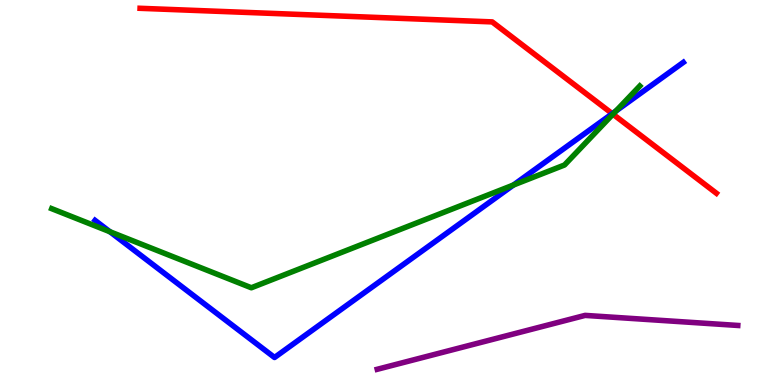[{'lines': ['blue', 'red'], 'intersections': [{'x': 7.9, 'y': 7.05}]}, {'lines': ['green', 'red'], 'intersections': [{'x': 7.91, 'y': 7.03}]}, {'lines': ['purple', 'red'], 'intersections': []}, {'lines': ['blue', 'green'], 'intersections': [{'x': 1.42, 'y': 3.98}, {'x': 6.62, 'y': 5.19}, {'x': 7.95, 'y': 7.12}]}, {'lines': ['blue', 'purple'], 'intersections': []}, {'lines': ['green', 'purple'], 'intersections': []}]